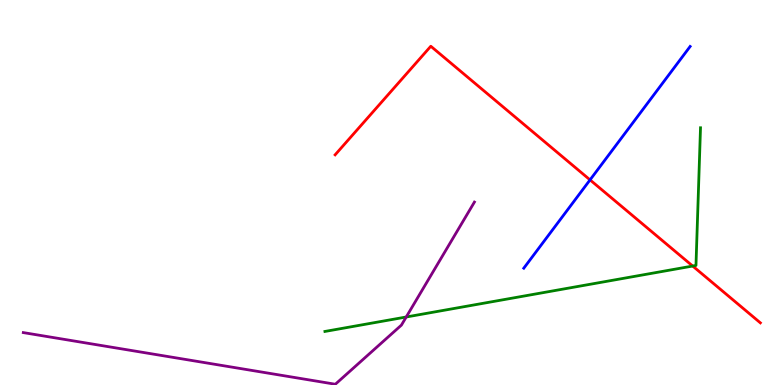[{'lines': ['blue', 'red'], 'intersections': [{'x': 7.61, 'y': 5.33}]}, {'lines': ['green', 'red'], 'intersections': [{'x': 8.94, 'y': 3.09}]}, {'lines': ['purple', 'red'], 'intersections': []}, {'lines': ['blue', 'green'], 'intersections': []}, {'lines': ['blue', 'purple'], 'intersections': []}, {'lines': ['green', 'purple'], 'intersections': [{'x': 5.24, 'y': 1.77}]}]